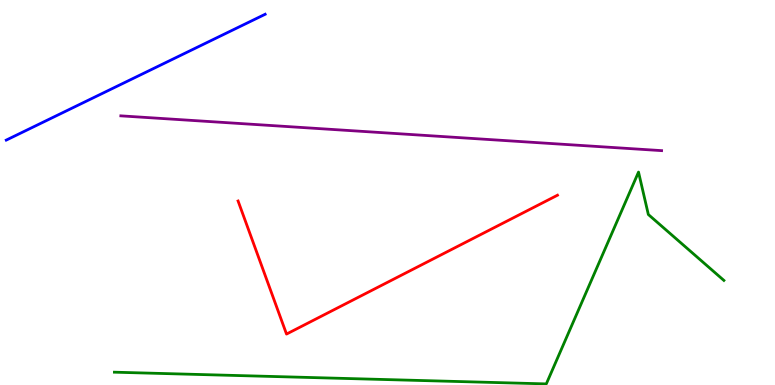[{'lines': ['blue', 'red'], 'intersections': []}, {'lines': ['green', 'red'], 'intersections': []}, {'lines': ['purple', 'red'], 'intersections': []}, {'lines': ['blue', 'green'], 'intersections': []}, {'lines': ['blue', 'purple'], 'intersections': []}, {'lines': ['green', 'purple'], 'intersections': []}]